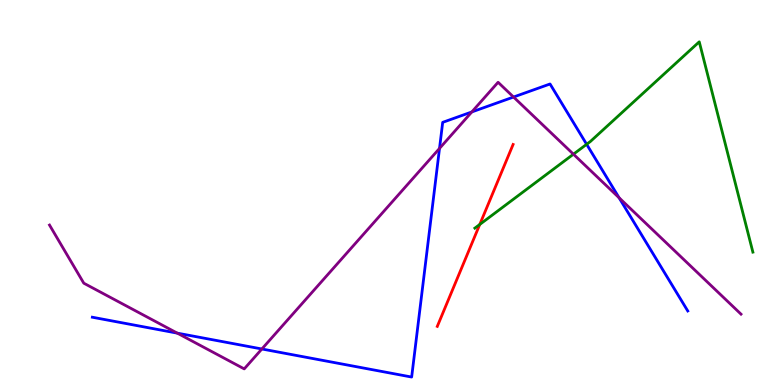[{'lines': ['blue', 'red'], 'intersections': []}, {'lines': ['green', 'red'], 'intersections': [{'x': 6.19, 'y': 4.17}]}, {'lines': ['purple', 'red'], 'intersections': []}, {'lines': ['blue', 'green'], 'intersections': [{'x': 7.57, 'y': 6.25}]}, {'lines': ['blue', 'purple'], 'intersections': [{'x': 2.29, 'y': 1.35}, {'x': 3.38, 'y': 0.935}, {'x': 5.67, 'y': 6.15}, {'x': 6.09, 'y': 7.09}, {'x': 6.63, 'y': 7.48}, {'x': 7.99, 'y': 4.86}]}, {'lines': ['green', 'purple'], 'intersections': [{'x': 7.4, 'y': 5.99}]}]